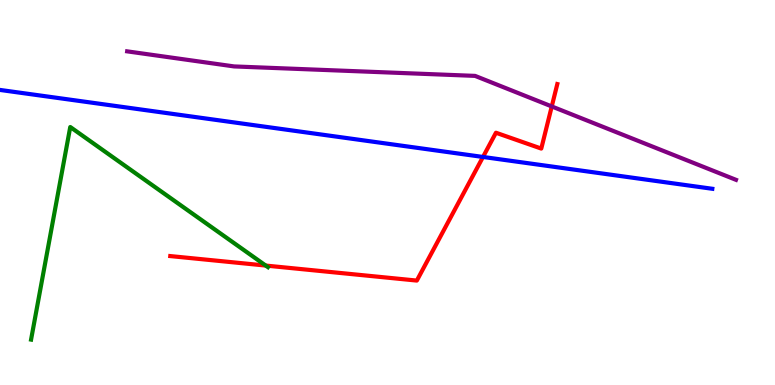[{'lines': ['blue', 'red'], 'intersections': [{'x': 6.23, 'y': 5.92}]}, {'lines': ['green', 'red'], 'intersections': [{'x': 3.43, 'y': 3.1}]}, {'lines': ['purple', 'red'], 'intersections': [{'x': 7.12, 'y': 7.24}]}, {'lines': ['blue', 'green'], 'intersections': []}, {'lines': ['blue', 'purple'], 'intersections': []}, {'lines': ['green', 'purple'], 'intersections': []}]